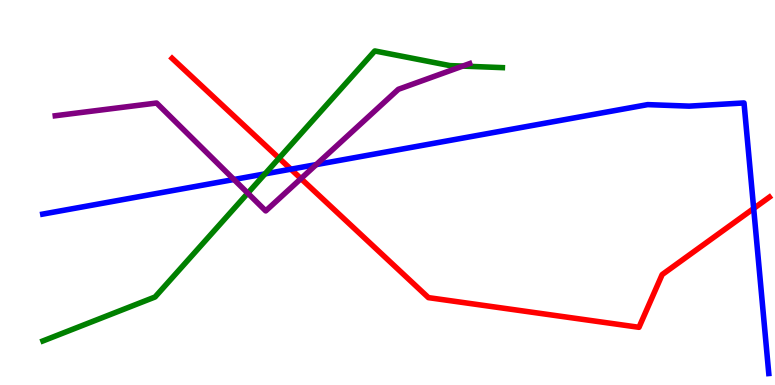[{'lines': ['blue', 'red'], 'intersections': [{'x': 3.75, 'y': 5.61}, {'x': 9.72, 'y': 4.58}]}, {'lines': ['green', 'red'], 'intersections': [{'x': 3.6, 'y': 5.89}]}, {'lines': ['purple', 'red'], 'intersections': [{'x': 3.88, 'y': 5.36}]}, {'lines': ['blue', 'green'], 'intersections': [{'x': 3.42, 'y': 5.48}]}, {'lines': ['blue', 'purple'], 'intersections': [{'x': 3.02, 'y': 5.34}, {'x': 4.08, 'y': 5.72}]}, {'lines': ['green', 'purple'], 'intersections': [{'x': 3.2, 'y': 4.98}, {'x': 5.97, 'y': 8.28}]}]